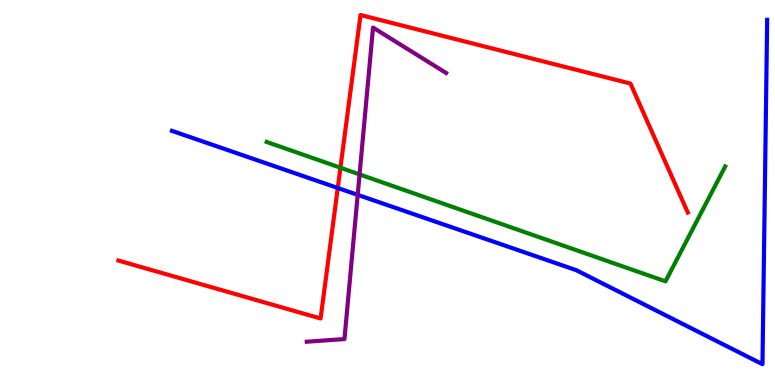[{'lines': ['blue', 'red'], 'intersections': [{'x': 4.36, 'y': 5.12}]}, {'lines': ['green', 'red'], 'intersections': [{'x': 4.39, 'y': 5.64}]}, {'lines': ['purple', 'red'], 'intersections': []}, {'lines': ['blue', 'green'], 'intersections': []}, {'lines': ['blue', 'purple'], 'intersections': [{'x': 4.62, 'y': 4.94}]}, {'lines': ['green', 'purple'], 'intersections': [{'x': 4.64, 'y': 5.47}]}]